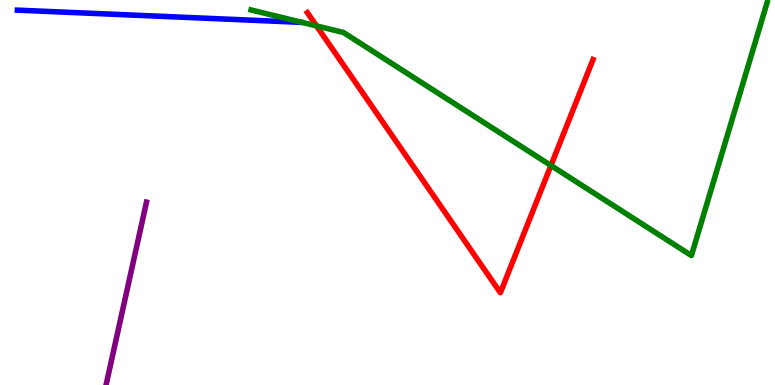[{'lines': ['blue', 'red'], 'intersections': []}, {'lines': ['green', 'red'], 'intersections': [{'x': 4.08, 'y': 9.33}, {'x': 7.11, 'y': 5.7}]}, {'lines': ['purple', 'red'], 'intersections': []}, {'lines': ['blue', 'green'], 'intersections': []}, {'lines': ['blue', 'purple'], 'intersections': []}, {'lines': ['green', 'purple'], 'intersections': []}]